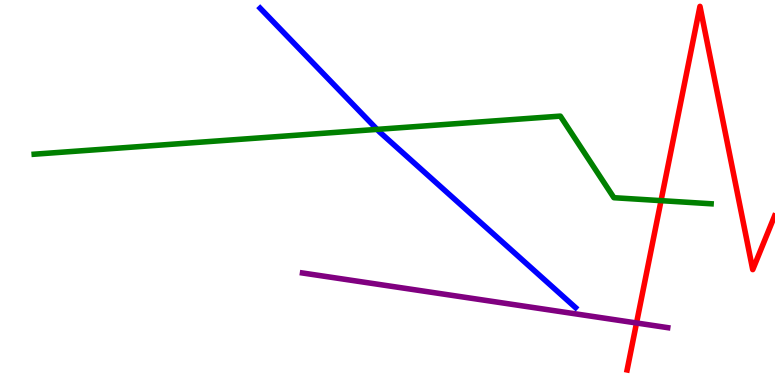[{'lines': ['blue', 'red'], 'intersections': []}, {'lines': ['green', 'red'], 'intersections': [{'x': 8.53, 'y': 4.79}]}, {'lines': ['purple', 'red'], 'intersections': [{'x': 8.21, 'y': 1.61}]}, {'lines': ['blue', 'green'], 'intersections': [{'x': 4.87, 'y': 6.64}]}, {'lines': ['blue', 'purple'], 'intersections': []}, {'lines': ['green', 'purple'], 'intersections': []}]